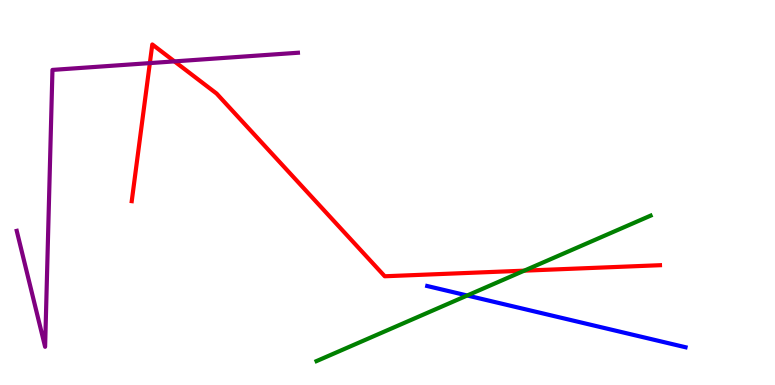[{'lines': ['blue', 'red'], 'intersections': []}, {'lines': ['green', 'red'], 'intersections': [{'x': 6.76, 'y': 2.97}]}, {'lines': ['purple', 'red'], 'intersections': [{'x': 1.93, 'y': 8.36}, {'x': 2.25, 'y': 8.41}]}, {'lines': ['blue', 'green'], 'intersections': [{'x': 6.03, 'y': 2.32}]}, {'lines': ['blue', 'purple'], 'intersections': []}, {'lines': ['green', 'purple'], 'intersections': []}]